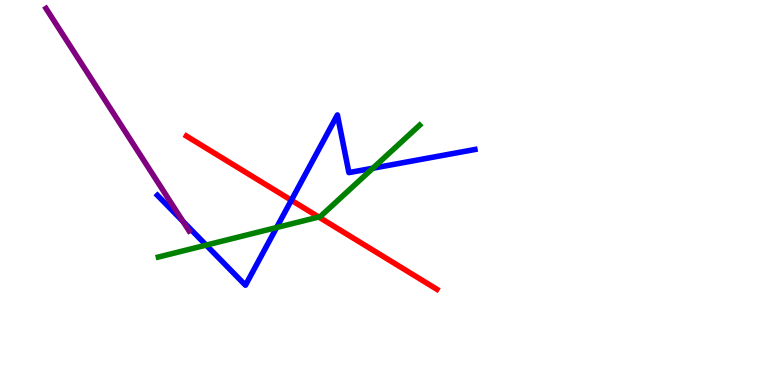[{'lines': ['blue', 'red'], 'intersections': [{'x': 3.76, 'y': 4.8}]}, {'lines': ['green', 'red'], 'intersections': [{'x': 4.11, 'y': 4.36}]}, {'lines': ['purple', 'red'], 'intersections': []}, {'lines': ['blue', 'green'], 'intersections': [{'x': 2.66, 'y': 3.63}, {'x': 3.57, 'y': 4.09}, {'x': 4.81, 'y': 5.63}]}, {'lines': ['blue', 'purple'], 'intersections': [{'x': 2.36, 'y': 4.25}]}, {'lines': ['green', 'purple'], 'intersections': []}]